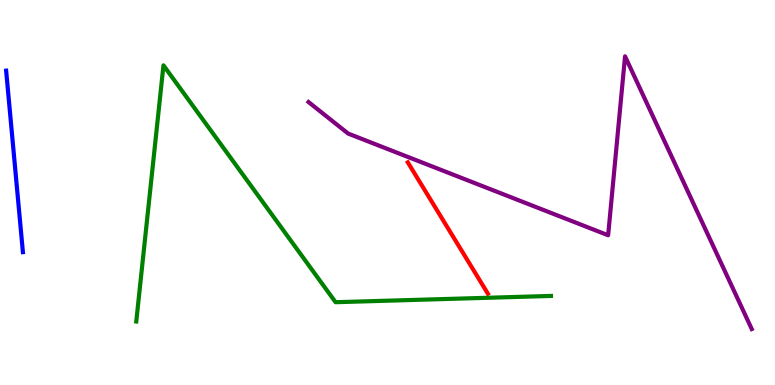[{'lines': ['blue', 'red'], 'intersections': []}, {'lines': ['green', 'red'], 'intersections': []}, {'lines': ['purple', 'red'], 'intersections': []}, {'lines': ['blue', 'green'], 'intersections': []}, {'lines': ['blue', 'purple'], 'intersections': []}, {'lines': ['green', 'purple'], 'intersections': []}]